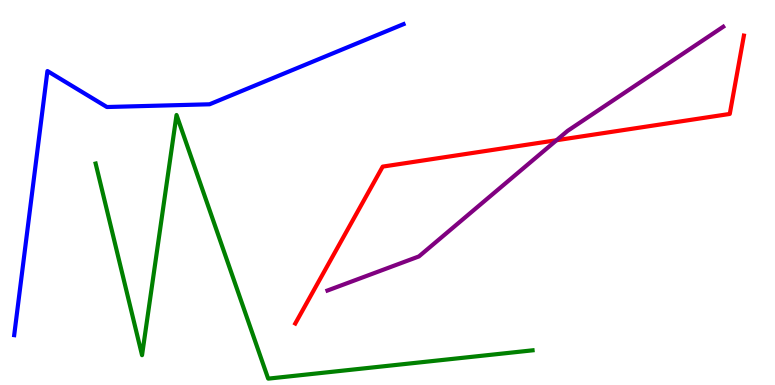[{'lines': ['blue', 'red'], 'intersections': []}, {'lines': ['green', 'red'], 'intersections': []}, {'lines': ['purple', 'red'], 'intersections': [{'x': 7.18, 'y': 6.36}]}, {'lines': ['blue', 'green'], 'intersections': []}, {'lines': ['blue', 'purple'], 'intersections': []}, {'lines': ['green', 'purple'], 'intersections': []}]